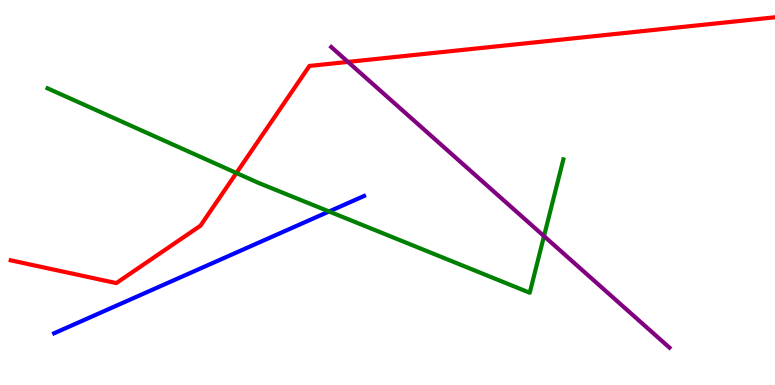[{'lines': ['blue', 'red'], 'intersections': []}, {'lines': ['green', 'red'], 'intersections': [{'x': 3.05, 'y': 5.51}]}, {'lines': ['purple', 'red'], 'intersections': [{'x': 4.49, 'y': 8.39}]}, {'lines': ['blue', 'green'], 'intersections': [{'x': 4.25, 'y': 4.51}]}, {'lines': ['blue', 'purple'], 'intersections': []}, {'lines': ['green', 'purple'], 'intersections': [{'x': 7.02, 'y': 3.87}]}]